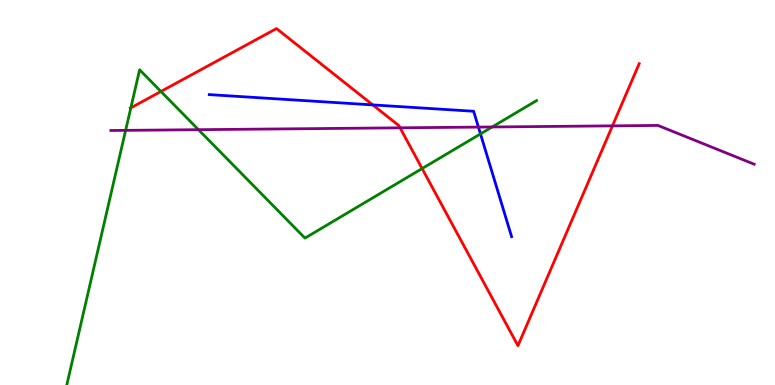[{'lines': ['blue', 'red'], 'intersections': [{'x': 4.81, 'y': 7.28}]}, {'lines': ['green', 'red'], 'intersections': [{'x': 1.69, 'y': 7.2}, {'x': 2.08, 'y': 7.62}, {'x': 5.45, 'y': 5.62}]}, {'lines': ['purple', 'red'], 'intersections': [{'x': 5.16, 'y': 6.68}, {'x': 7.9, 'y': 6.73}]}, {'lines': ['blue', 'green'], 'intersections': [{'x': 6.2, 'y': 6.52}]}, {'lines': ['blue', 'purple'], 'intersections': [{'x': 6.17, 'y': 6.7}]}, {'lines': ['green', 'purple'], 'intersections': [{'x': 1.62, 'y': 6.61}, {'x': 2.56, 'y': 6.63}, {'x': 6.35, 'y': 6.7}]}]